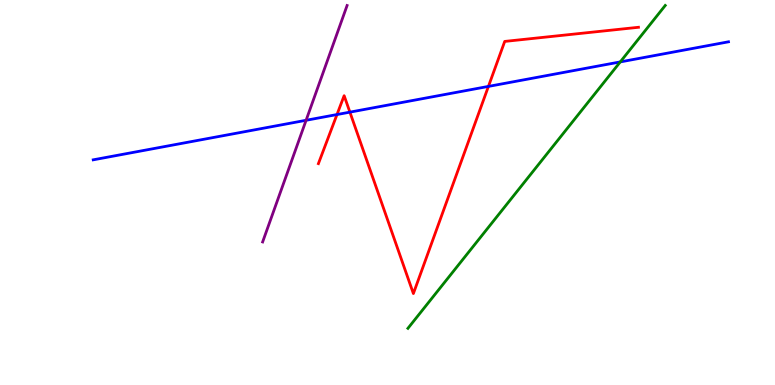[{'lines': ['blue', 'red'], 'intersections': [{'x': 4.35, 'y': 7.02}, {'x': 4.51, 'y': 7.09}, {'x': 6.3, 'y': 7.76}]}, {'lines': ['green', 'red'], 'intersections': []}, {'lines': ['purple', 'red'], 'intersections': []}, {'lines': ['blue', 'green'], 'intersections': [{'x': 8.0, 'y': 8.39}]}, {'lines': ['blue', 'purple'], 'intersections': [{'x': 3.95, 'y': 6.88}]}, {'lines': ['green', 'purple'], 'intersections': []}]